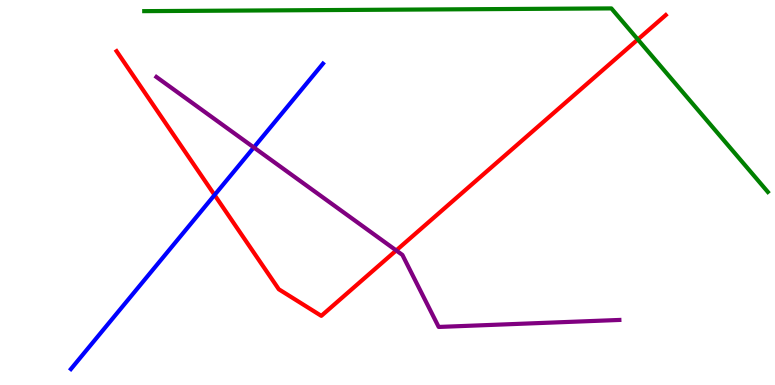[{'lines': ['blue', 'red'], 'intersections': [{'x': 2.77, 'y': 4.94}]}, {'lines': ['green', 'red'], 'intersections': [{'x': 8.23, 'y': 8.98}]}, {'lines': ['purple', 'red'], 'intersections': [{'x': 5.11, 'y': 3.5}]}, {'lines': ['blue', 'green'], 'intersections': []}, {'lines': ['blue', 'purple'], 'intersections': [{'x': 3.28, 'y': 6.17}]}, {'lines': ['green', 'purple'], 'intersections': []}]